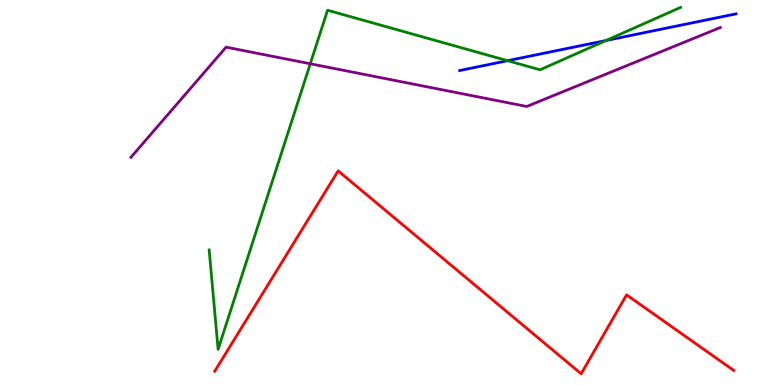[{'lines': ['blue', 'red'], 'intersections': []}, {'lines': ['green', 'red'], 'intersections': []}, {'lines': ['purple', 'red'], 'intersections': []}, {'lines': ['blue', 'green'], 'intersections': [{'x': 6.55, 'y': 8.42}, {'x': 7.82, 'y': 8.95}]}, {'lines': ['blue', 'purple'], 'intersections': []}, {'lines': ['green', 'purple'], 'intersections': [{'x': 4.0, 'y': 8.34}]}]